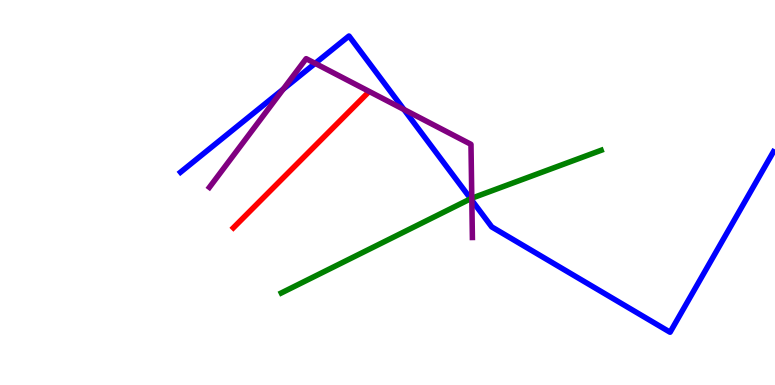[{'lines': ['blue', 'red'], 'intersections': []}, {'lines': ['green', 'red'], 'intersections': []}, {'lines': ['purple', 'red'], 'intersections': []}, {'lines': ['blue', 'green'], 'intersections': [{'x': 6.07, 'y': 4.84}]}, {'lines': ['blue', 'purple'], 'intersections': [{'x': 3.65, 'y': 7.68}, {'x': 4.07, 'y': 8.35}, {'x': 5.21, 'y': 7.16}, {'x': 6.09, 'y': 4.8}]}, {'lines': ['green', 'purple'], 'intersections': [{'x': 6.09, 'y': 4.85}]}]